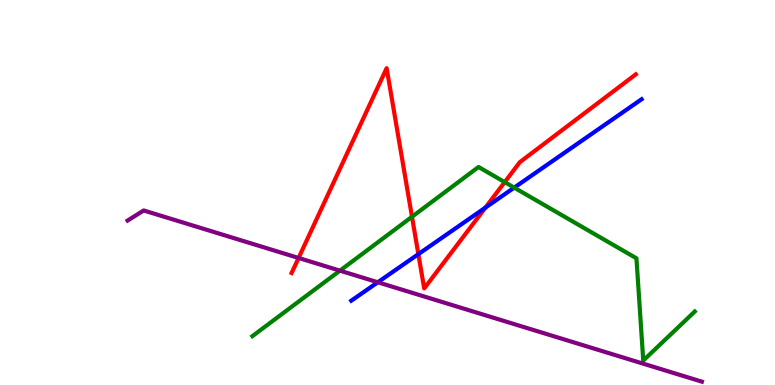[{'lines': ['blue', 'red'], 'intersections': [{'x': 5.4, 'y': 3.4}, {'x': 6.26, 'y': 4.61}]}, {'lines': ['green', 'red'], 'intersections': [{'x': 5.32, 'y': 4.37}, {'x': 6.51, 'y': 5.27}]}, {'lines': ['purple', 'red'], 'intersections': [{'x': 3.85, 'y': 3.3}]}, {'lines': ['blue', 'green'], 'intersections': [{'x': 6.64, 'y': 5.13}]}, {'lines': ['blue', 'purple'], 'intersections': [{'x': 4.88, 'y': 2.67}]}, {'lines': ['green', 'purple'], 'intersections': [{'x': 4.39, 'y': 2.97}]}]